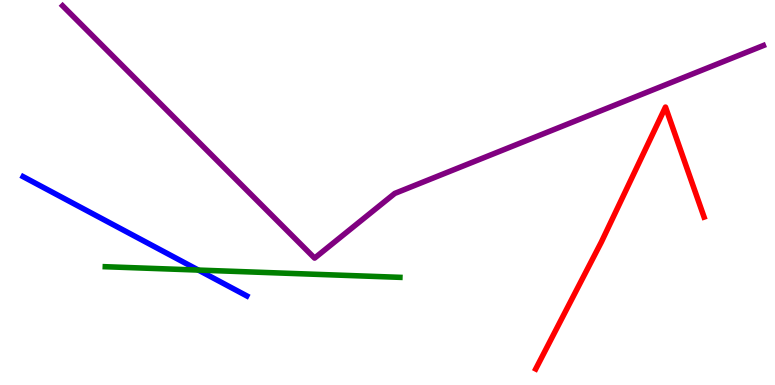[{'lines': ['blue', 'red'], 'intersections': []}, {'lines': ['green', 'red'], 'intersections': []}, {'lines': ['purple', 'red'], 'intersections': []}, {'lines': ['blue', 'green'], 'intersections': [{'x': 2.56, 'y': 2.99}]}, {'lines': ['blue', 'purple'], 'intersections': []}, {'lines': ['green', 'purple'], 'intersections': []}]